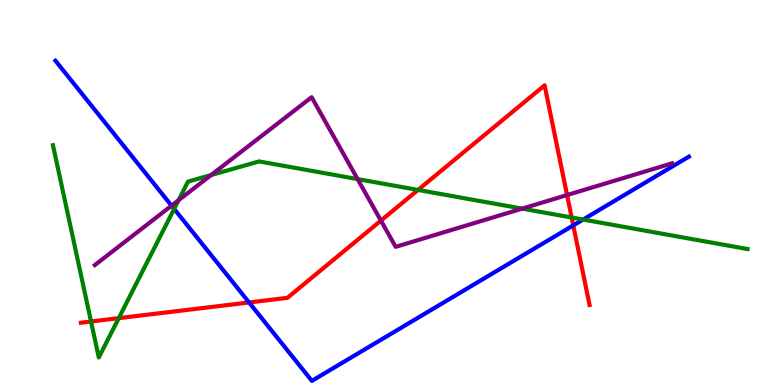[{'lines': ['blue', 'red'], 'intersections': [{'x': 3.21, 'y': 2.14}, {'x': 7.4, 'y': 4.15}]}, {'lines': ['green', 'red'], 'intersections': [{'x': 1.17, 'y': 1.65}, {'x': 1.53, 'y': 1.74}, {'x': 5.39, 'y': 5.07}, {'x': 7.38, 'y': 4.35}]}, {'lines': ['purple', 'red'], 'intersections': [{'x': 4.92, 'y': 4.27}, {'x': 7.32, 'y': 4.93}]}, {'lines': ['blue', 'green'], 'intersections': [{'x': 2.25, 'y': 4.57}, {'x': 7.52, 'y': 4.3}]}, {'lines': ['blue', 'purple'], 'intersections': [{'x': 2.21, 'y': 4.66}]}, {'lines': ['green', 'purple'], 'intersections': [{'x': 2.3, 'y': 4.8}, {'x': 2.72, 'y': 5.45}, {'x': 4.61, 'y': 5.35}, {'x': 6.74, 'y': 4.58}]}]